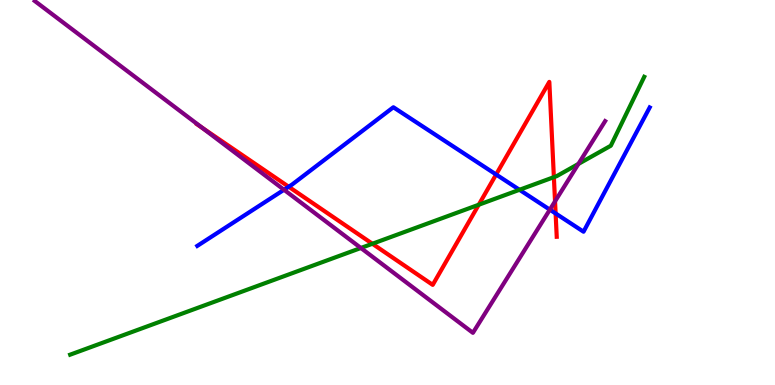[{'lines': ['blue', 'red'], 'intersections': [{'x': 3.73, 'y': 5.15}, {'x': 6.4, 'y': 5.47}, {'x': 7.17, 'y': 4.46}]}, {'lines': ['green', 'red'], 'intersections': [{'x': 4.81, 'y': 3.67}, {'x': 6.18, 'y': 4.68}, {'x': 7.15, 'y': 5.4}]}, {'lines': ['purple', 'red'], 'intersections': [{'x': 2.61, 'y': 6.68}, {'x': 7.16, 'y': 4.77}]}, {'lines': ['blue', 'green'], 'intersections': [{'x': 6.7, 'y': 5.07}]}, {'lines': ['blue', 'purple'], 'intersections': [{'x': 3.66, 'y': 5.07}, {'x': 7.09, 'y': 4.55}]}, {'lines': ['green', 'purple'], 'intersections': [{'x': 4.66, 'y': 3.56}, {'x': 7.46, 'y': 5.74}]}]